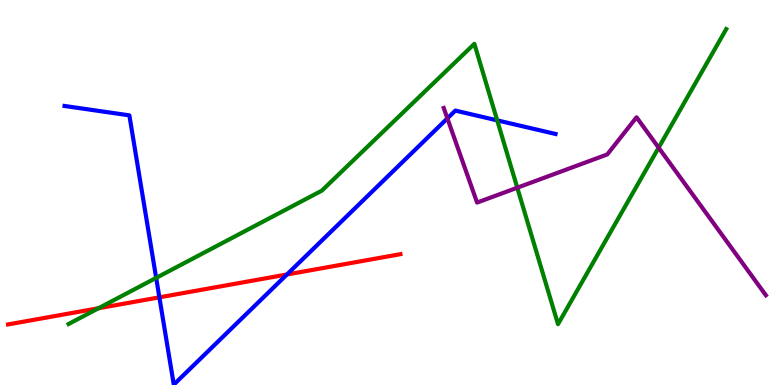[{'lines': ['blue', 'red'], 'intersections': [{'x': 2.06, 'y': 2.28}, {'x': 3.7, 'y': 2.87}]}, {'lines': ['green', 'red'], 'intersections': [{'x': 1.27, 'y': 1.99}]}, {'lines': ['purple', 'red'], 'intersections': []}, {'lines': ['blue', 'green'], 'intersections': [{'x': 2.02, 'y': 2.78}, {'x': 6.42, 'y': 6.87}]}, {'lines': ['blue', 'purple'], 'intersections': [{'x': 5.77, 'y': 6.93}]}, {'lines': ['green', 'purple'], 'intersections': [{'x': 6.67, 'y': 5.12}, {'x': 8.5, 'y': 6.16}]}]